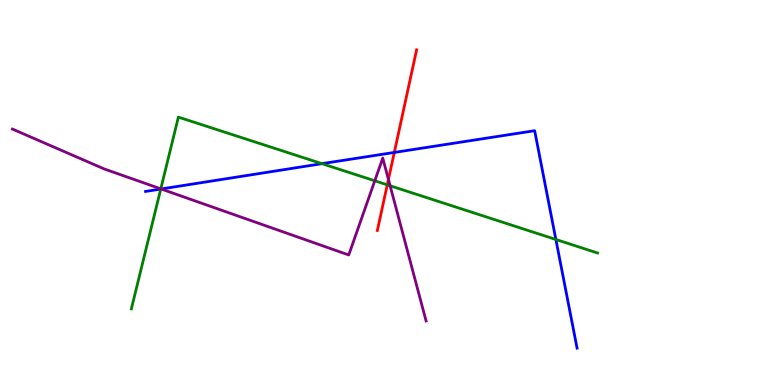[{'lines': ['blue', 'red'], 'intersections': [{'x': 5.09, 'y': 6.04}]}, {'lines': ['green', 'red'], 'intersections': [{'x': 5.0, 'y': 5.2}]}, {'lines': ['purple', 'red'], 'intersections': [{'x': 5.01, 'y': 5.34}]}, {'lines': ['blue', 'green'], 'intersections': [{'x': 2.07, 'y': 5.09}, {'x': 4.15, 'y': 5.75}, {'x': 7.17, 'y': 3.78}]}, {'lines': ['blue', 'purple'], 'intersections': [{'x': 2.08, 'y': 5.09}]}, {'lines': ['green', 'purple'], 'intersections': [{'x': 2.07, 'y': 5.09}, {'x': 4.84, 'y': 5.3}, {'x': 5.03, 'y': 5.18}]}]